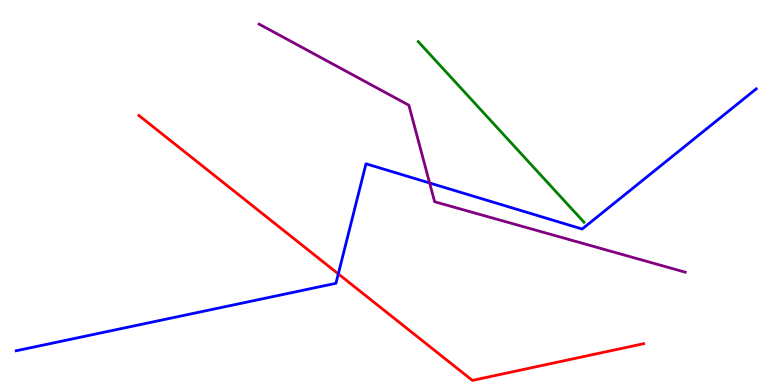[{'lines': ['blue', 'red'], 'intersections': [{'x': 4.37, 'y': 2.89}]}, {'lines': ['green', 'red'], 'intersections': []}, {'lines': ['purple', 'red'], 'intersections': []}, {'lines': ['blue', 'green'], 'intersections': []}, {'lines': ['blue', 'purple'], 'intersections': [{'x': 5.54, 'y': 5.25}]}, {'lines': ['green', 'purple'], 'intersections': []}]